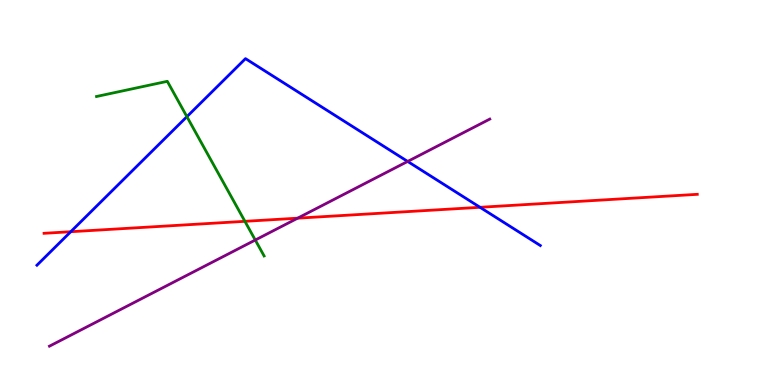[{'lines': ['blue', 'red'], 'intersections': [{'x': 0.913, 'y': 3.98}, {'x': 6.19, 'y': 4.62}]}, {'lines': ['green', 'red'], 'intersections': [{'x': 3.16, 'y': 4.25}]}, {'lines': ['purple', 'red'], 'intersections': [{'x': 3.84, 'y': 4.33}]}, {'lines': ['blue', 'green'], 'intersections': [{'x': 2.41, 'y': 6.97}]}, {'lines': ['blue', 'purple'], 'intersections': [{'x': 5.26, 'y': 5.81}]}, {'lines': ['green', 'purple'], 'intersections': [{'x': 3.29, 'y': 3.77}]}]